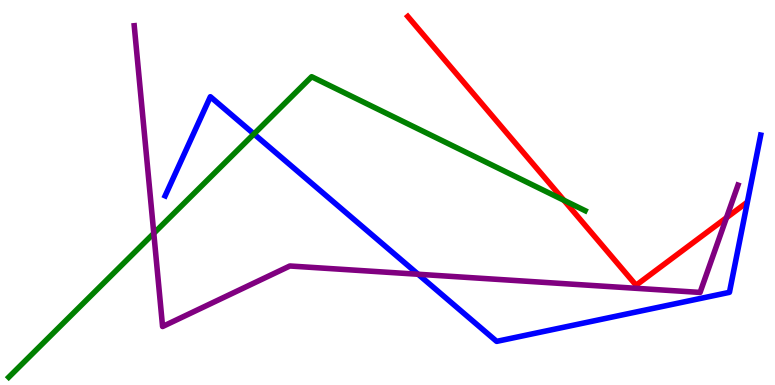[{'lines': ['blue', 'red'], 'intersections': []}, {'lines': ['green', 'red'], 'intersections': [{'x': 7.28, 'y': 4.8}]}, {'lines': ['purple', 'red'], 'intersections': [{'x': 9.37, 'y': 4.35}]}, {'lines': ['blue', 'green'], 'intersections': [{'x': 3.28, 'y': 6.52}]}, {'lines': ['blue', 'purple'], 'intersections': [{'x': 5.39, 'y': 2.88}]}, {'lines': ['green', 'purple'], 'intersections': [{'x': 1.98, 'y': 3.94}]}]